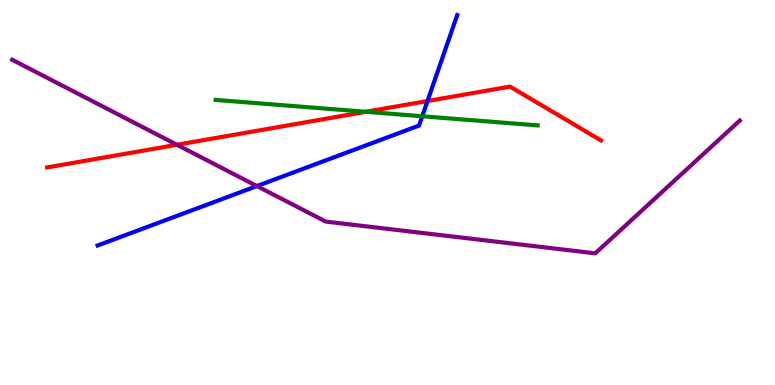[{'lines': ['blue', 'red'], 'intersections': [{'x': 5.52, 'y': 7.38}]}, {'lines': ['green', 'red'], 'intersections': [{'x': 4.72, 'y': 7.1}]}, {'lines': ['purple', 'red'], 'intersections': [{'x': 2.28, 'y': 6.24}]}, {'lines': ['blue', 'green'], 'intersections': [{'x': 5.45, 'y': 6.98}]}, {'lines': ['blue', 'purple'], 'intersections': [{'x': 3.32, 'y': 5.17}]}, {'lines': ['green', 'purple'], 'intersections': []}]